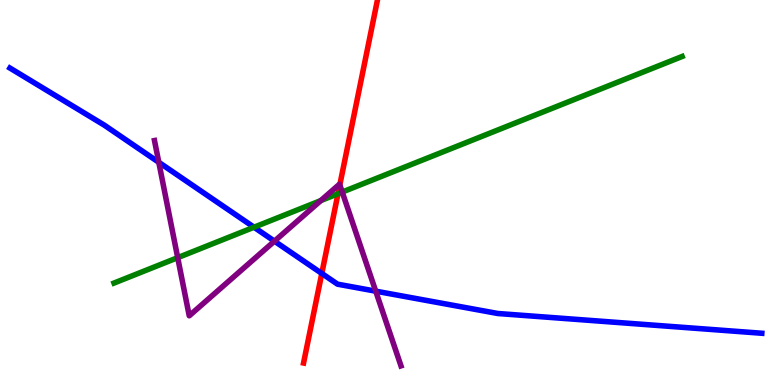[{'lines': ['blue', 'red'], 'intersections': [{'x': 4.15, 'y': 2.9}]}, {'lines': ['green', 'red'], 'intersections': [{'x': 4.36, 'y': 4.97}]}, {'lines': ['purple', 'red'], 'intersections': [{'x': 4.38, 'y': 5.2}]}, {'lines': ['blue', 'green'], 'intersections': [{'x': 3.28, 'y': 4.1}]}, {'lines': ['blue', 'purple'], 'intersections': [{'x': 2.05, 'y': 5.78}, {'x': 3.54, 'y': 3.74}, {'x': 4.85, 'y': 2.44}]}, {'lines': ['green', 'purple'], 'intersections': [{'x': 2.29, 'y': 3.31}, {'x': 4.14, 'y': 4.79}, {'x': 4.42, 'y': 5.01}]}]